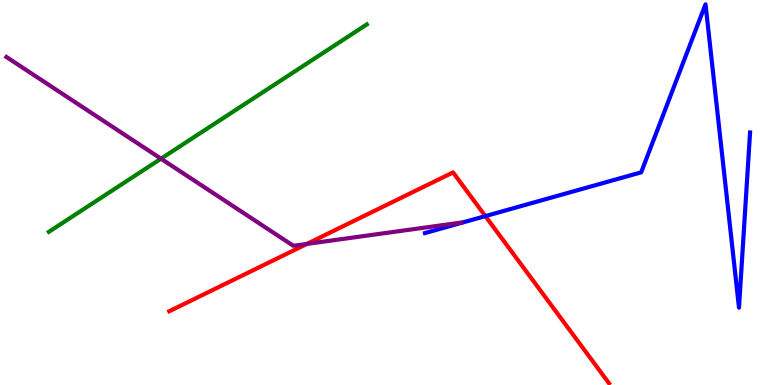[{'lines': ['blue', 'red'], 'intersections': [{'x': 6.26, 'y': 4.39}]}, {'lines': ['green', 'red'], 'intersections': []}, {'lines': ['purple', 'red'], 'intersections': [{'x': 3.96, 'y': 3.66}]}, {'lines': ['blue', 'green'], 'intersections': []}, {'lines': ['blue', 'purple'], 'intersections': []}, {'lines': ['green', 'purple'], 'intersections': [{'x': 2.08, 'y': 5.88}]}]